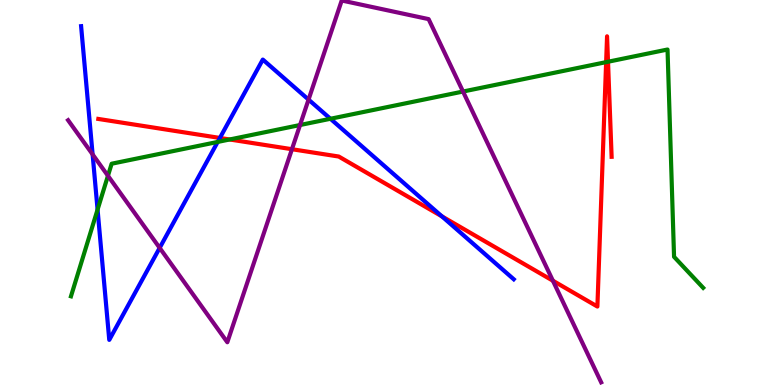[{'lines': ['blue', 'red'], 'intersections': [{'x': 2.84, 'y': 6.42}, {'x': 5.7, 'y': 4.38}]}, {'lines': ['green', 'red'], 'intersections': [{'x': 2.96, 'y': 6.38}, {'x': 7.82, 'y': 8.39}, {'x': 7.85, 'y': 8.4}]}, {'lines': ['purple', 'red'], 'intersections': [{'x': 3.77, 'y': 6.12}, {'x': 7.13, 'y': 2.71}]}, {'lines': ['blue', 'green'], 'intersections': [{'x': 1.26, 'y': 4.56}, {'x': 2.81, 'y': 6.31}, {'x': 4.26, 'y': 6.91}]}, {'lines': ['blue', 'purple'], 'intersections': [{'x': 1.2, 'y': 5.99}, {'x': 2.06, 'y': 3.56}, {'x': 3.98, 'y': 7.41}]}, {'lines': ['green', 'purple'], 'intersections': [{'x': 1.39, 'y': 5.43}, {'x': 3.87, 'y': 6.75}, {'x': 5.97, 'y': 7.62}]}]